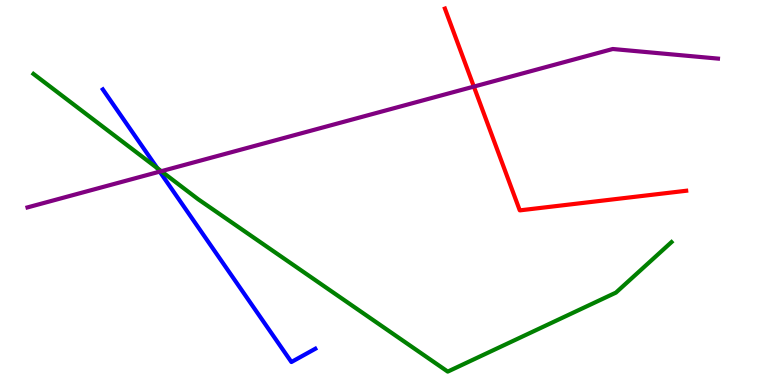[{'lines': ['blue', 'red'], 'intersections': []}, {'lines': ['green', 'red'], 'intersections': []}, {'lines': ['purple', 'red'], 'intersections': [{'x': 6.11, 'y': 7.75}]}, {'lines': ['blue', 'green'], 'intersections': [{'x': 2.03, 'y': 5.63}]}, {'lines': ['blue', 'purple'], 'intersections': [{'x': 2.06, 'y': 5.54}]}, {'lines': ['green', 'purple'], 'intersections': [{'x': 2.08, 'y': 5.55}]}]